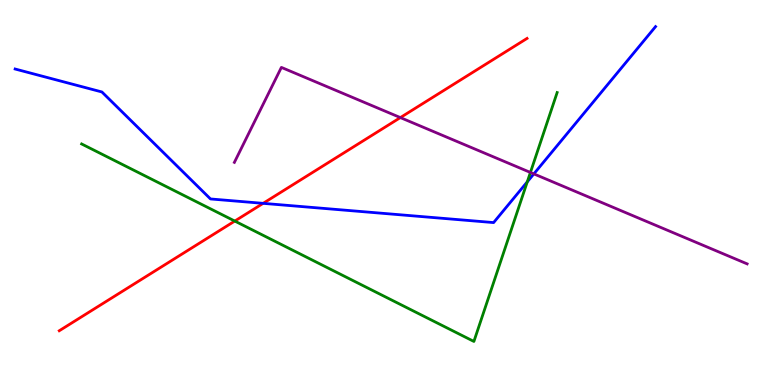[{'lines': ['blue', 'red'], 'intersections': [{'x': 3.4, 'y': 4.72}]}, {'lines': ['green', 'red'], 'intersections': [{'x': 3.03, 'y': 4.26}]}, {'lines': ['purple', 'red'], 'intersections': [{'x': 5.17, 'y': 6.95}]}, {'lines': ['blue', 'green'], 'intersections': [{'x': 6.8, 'y': 5.28}]}, {'lines': ['blue', 'purple'], 'intersections': [{'x': 6.89, 'y': 5.48}]}, {'lines': ['green', 'purple'], 'intersections': [{'x': 6.84, 'y': 5.52}]}]